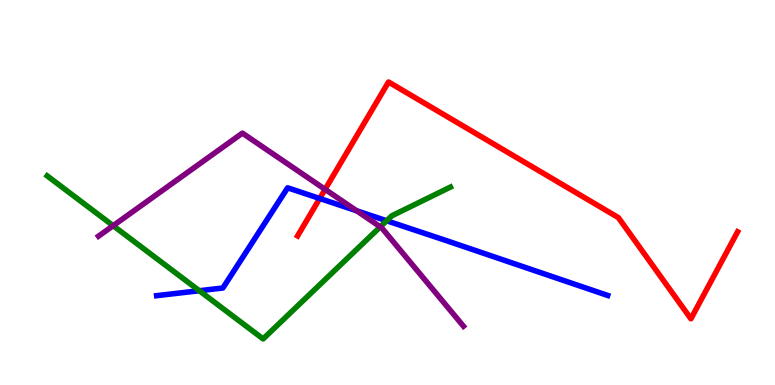[{'lines': ['blue', 'red'], 'intersections': [{'x': 4.13, 'y': 4.84}]}, {'lines': ['green', 'red'], 'intersections': []}, {'lines': ['purple', 'red'], 'intersections': [{'x': 4.19, 'y': 5.08}]}, {'lines': ['blue', 'green'], 'intersections': [{'x': 2.57, 'y': 2.45}, {'x': 4.99, 'y': 4.27}]}, {'lines': ['blue', 'purple'], 'intersections': [{'x': 4.6, 'y': 4.53}]}, {'lines': ['green', 'purple'], 'intersections': [{'x': 1.46, 'y': 4.14}, {'x': 4.91, 'y': 4.11}]}]